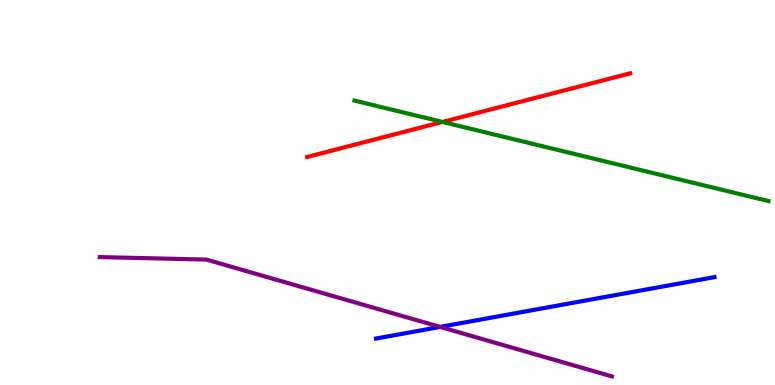[{'lines': ['blue', 'red'], 'intersections': []}, {'lines': ['green', 'red'], 'intersections': [{'x': 5.71, 'y': 6.83}]}, {'lines': ['purple', 'red'], 'intersections': []}, {'lines': ['blue', 'green'], 'intersections': []}, {'lines': ['blue', 'purple'], 'intersections': [{'x': 5.68, 'y': 1.51}]}, {'lines': ['green', 'purple'], 'intersections': []}]